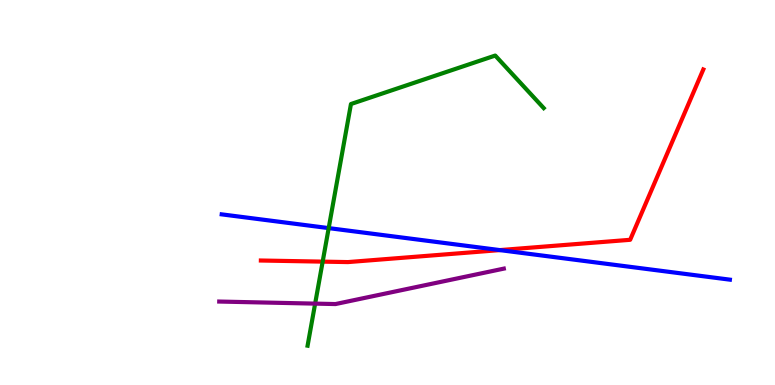[{'lines': ['blue', 'red'], 'intersections': [{'x': 6.45, 'y': 3.5}]}, {'lines': ['green', 'red'], 'intersections': [{'x': 4.16, 'y': 3.2}]}, {'lines': ['purple', 'red'], 'intersections': []}, {'lines': ['blue', 'green'], 'intersections': [{'x': 4.24, 'y': 4.08}]}, {'lines': ['blue', 'purple'], 'intersections': []}, {'lines': ['green', 'purple'], 'intersections': [{'x': 4.07, 'y': 2.11}]}]